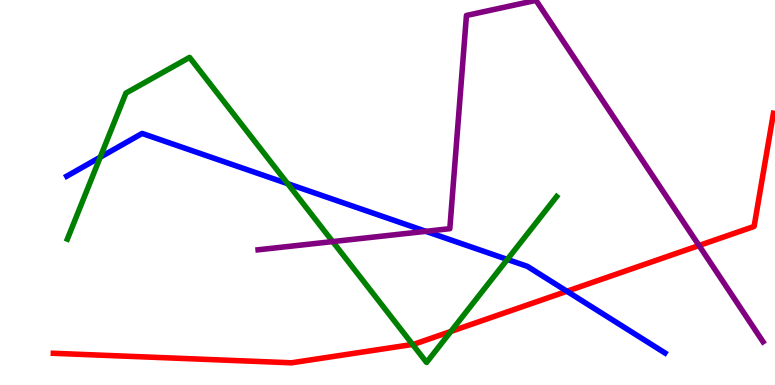[{'lines': ['blue', 'red'], 'intersections': [{'x': 7.32, 'y': 2.43}]}, {'lines': ['green', 'red'], 'intersections': [{'x': 5.32, 'y': 1.05}, {'x': 5.82, 'y': 1.39}]}, {'lines': ['purple', 'red'], 'intersections': [{'x': 9.02, 'y': 3.62}]}, {'lines': ['blue', 'green'], 'intersections': [{'x': 1.29, 'y': 5.92}, {'x': 3.71, 'y': 5.23}, {'x': 6.55, 'y': 3.26}]}, {'lines': ['blue', 'purple'], 'intersections': [{'x': 5.49, 'y': 3.99}]}, {'lines': ['green', 'purple'], 'intersections': [{'x': 4.29, 'y': 3.72}]}]